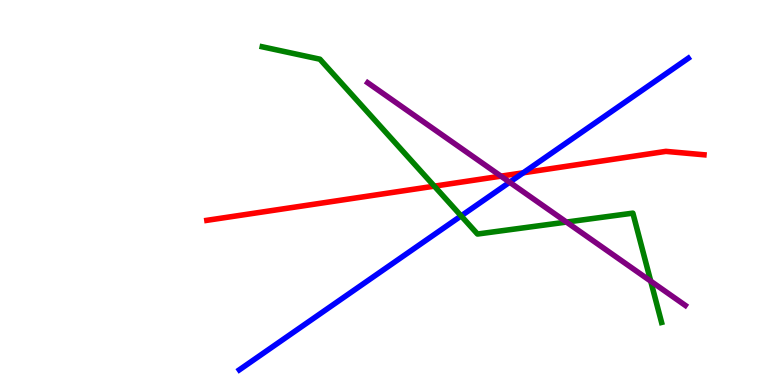[{'lines': ['blue', 'red'], 'intersections': [{'x': 6.75, 'y': 5.51}]}, {'lines': ['green', 'red'], 'intersections': [{'x': 5.6, 'y': 5.16}]}, {'lines': ['purple', 'red'], 'intersections': [{'x': 6.46, 'y': 5.42}]}, {'lines': ['blue', 'green'], 'intersections': [{'x': 5.95, 'y': 4.39}]}, {'lines': ['blue', 'purple'], 'intersections': [{'x': 6.58, 'y': 5.27}]}, {'lines': ['green', 'purple'], 'intersections': [{'x': 7.31, 'y': 4.23}, {'x': 8.4, 'y': 2.7}]}]